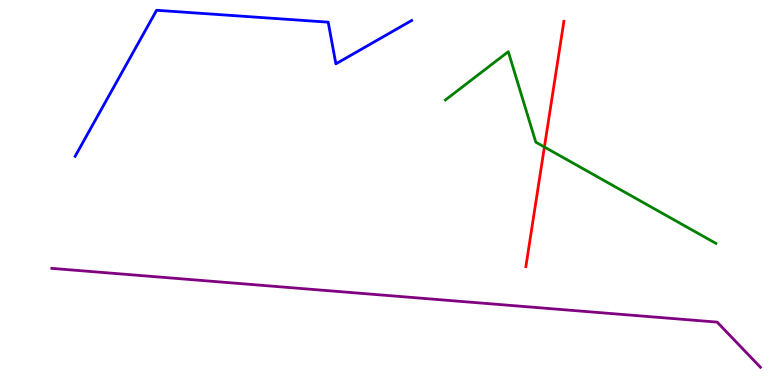[{'lines': ['blue', 'red'], 'intersections': []}, {'lines': ['green', 'red'], 'intersections': [{'x': 7.02, 'y': 6.18}]}, {'lines': ['purple', 'red'], 'intersections': []}, {'lines': ['blue', 'green'], 'intersections': []}, {'lines': ['blue', 'purple'], 'intersections': []}, {'lines': ['green', 'purple'], 'intersections': []}]